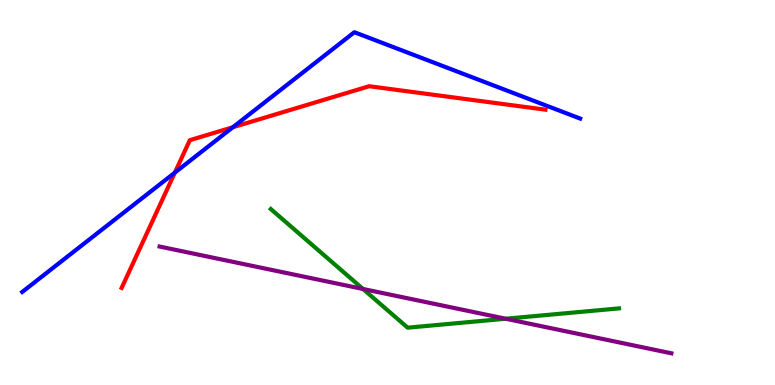[{'lines': ['blue', 'red'], 'intersections': [{'x': 2.26, 'y': 5.52}, {'x': 3.0, 'y': 6.69}]}, {'lines': ['green', 'red'], 'intersections': []}, {'lines': ['purple', 'red'], 'intersections': []}, {'lines': ['blue', 'green'], 'intersections': []}, {'lines': ['blue', 'purple'], 'intersections': []}, {'lines': ['green', 'purple'], 'intersections': [{'x': 4.68, 'y': 2.49}, {'x': 6.52, 'y': 1.72}]}]